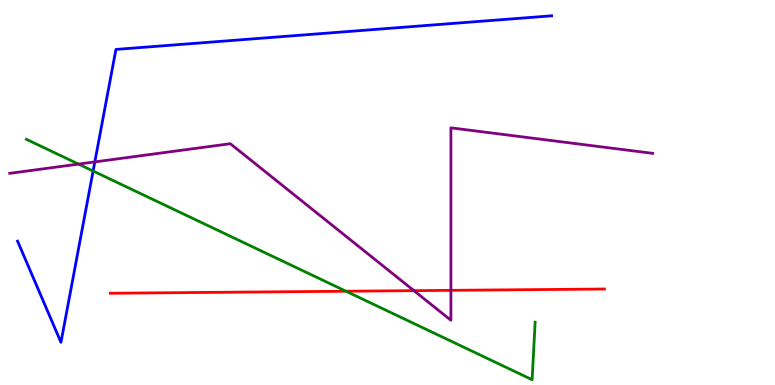[{'lines': ['blue', 'red'], 'intersections': []}, {'lines': ['green', 'red'], 'intersections': [{'x': 4.46, 'y': 2.44}]}, {'lines': ['purple', 'red'], 'intersections': [{'x': 5.34, 'y': 2.45}, {'x': 5.82, 'y': 2.46}]}, {'lines': ['blue', 'green'], 'intersections': [{'x': 1.2, 'y': 5.56}]}, {'lines': ['blue', 'purple'], 'intersections': [{'x': 1.22, 'y': 5.79}]}, {'lines': ['green', 'purple'], 'intersections': [{'x': 1.01, 'y': 5.74}]}]